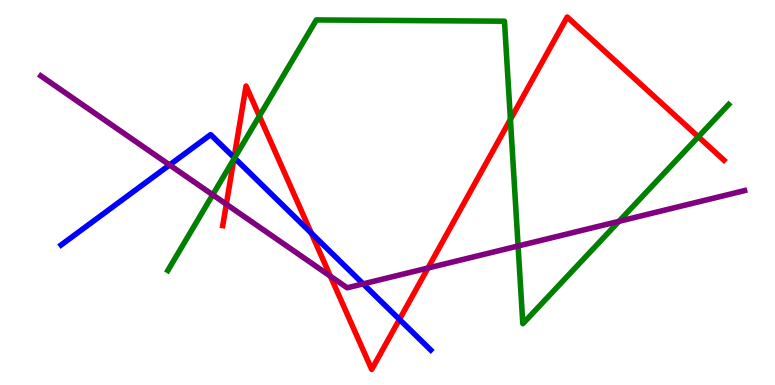[{'lines': ['blue', 'red'], 'intersections': [{'x': 3.02, 'y': 5.91}, {'x': 4.02, 'y': 3.95}, {'x': 5.15, 'y': 1.7}]}, {'lines': ['green', 'red'], 'intersections': [{'x': 3.02, 'y': 5.87}, {'x': 3.35, 'y': 6.99}, {'x': 6.59, 'y': 6.9}, {'x': 9.01, 'y': 6.45}]}, {'lines': ['purple', 'red'], 'intersections': [{'x': 2.92, 'y': 4.7}, {'x': 4.26, 'y': 2.83}, {'x': 5.52, 'y': 3.04}]}, {'lines': ['blue', 'green'], 'intersections': [{'x': 3.03, 'y': 5.9}]}, {'lines': ['blue', 'purple'], 'intersections': [{'x': 2.19, 'y': 5.72}, {'x': 4.69, 'y': 2.63}]}, {'lines': ['green', 'purple'], 'intersections': [{'x': 2.74, 'y': 4.94}, {'x': 6.69, 'y': 3.61}, {'x': 7.99, 'y': 4.25}]}]